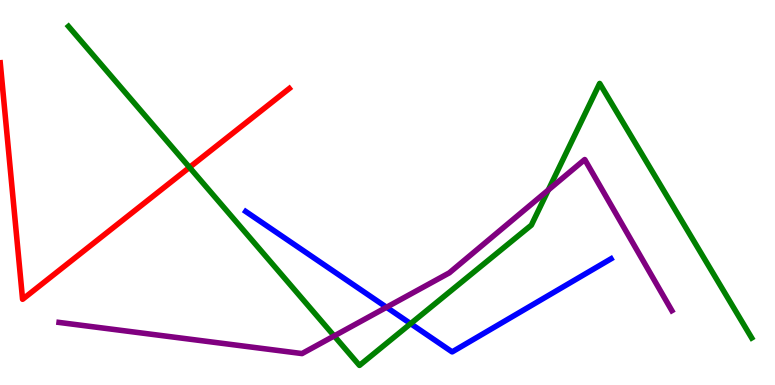[{'lines': ['blue', 'red'], 'intersections': []}, {'lines': ['green', 'red'], 'intersections': [{'x': 2.45, 'y': 5.65}]}, {'lines': ['purple', 'red'], 'intersections': []}, {'lines': ['blue', 'green'], 'intersections': [{'x': 5.3, 'y': 1.59}]}, {'lines': ['blue', 'purple'], 'intersections': [{'x': 4.99, 'y': 2.02}]}, {'lines': ['green', 'purple'], 'intersections': [{'x': 4.31, 'y': 1.27}, {'x': 7.07, 'y': 5.06}]}]